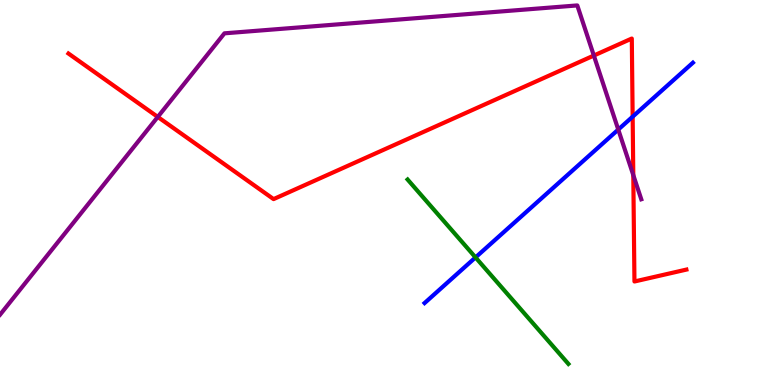[{'lines': ['blue', 'red'], 'intersections': [{'x': 8.16, 'y': 6.97}]}, {'lines': ['green', 'red'], 'intersections': []}, {'lines': ['purple', 'red'], 'intersections': [{'x': 2.04, 'y': 6.96}, {'x': 7.66, 'y': 8.56}, {'x': 8.17, 'y': 5.45}]}, {'lines': ['blue', 'green'], 'intersections': [{'x': 6.14, 'y': 3.31}]}, {'lines': ['blue', 'purple'], 'intersections': [{'x': 7.98, 'y': 6.63}]}, {'lines': ['green', 'purple'], 'intersections': []}]